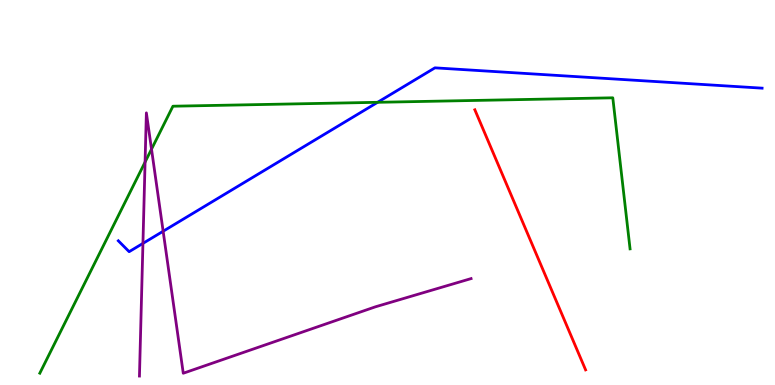[{'lines': ['blue', 'red'], 'intersections': []}, {'lines': ['green', 'red'], 'intersections': []}, {'lines': ['purple', 'red'], 'intersections': []}, {'lines': ['blue', 'green'], 'intersections': [{'x': 4.87, 'y': 7.34}]}, {'lines': ['blue', 'purple'], 'intersections': [{'x': 1.84, 'y': 3.68}, {'x': 2.11, 'y': 3.99}]}, {'lines': ['green', 'purple'], 'intersections': [{'x': 1.87, 'y': 5.79}, {'x': 1.96, 'y': 6.13}]}]